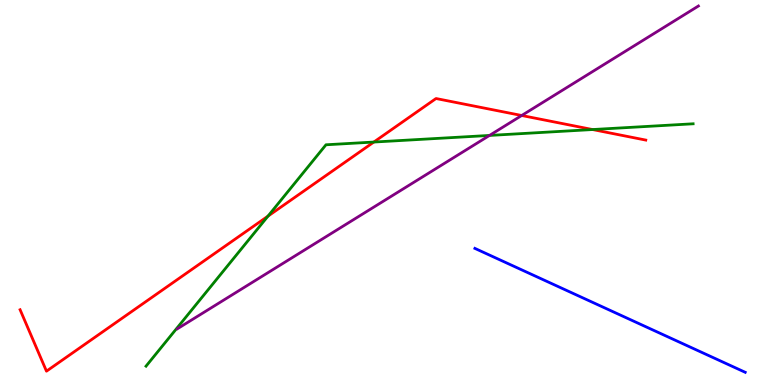[{'lines': ['blue', 'red'], 'intersections': []}, {'lines': ['green', 'red'], 'intersections': [{'x': 3.46, 'y': 4.39}, {'x': 4.82, 'y': 6.31}, {'x': 7.65, 'y': 6.64}]}, {'lines': ['purple', 'red'], 'intersections': [{'x': 6.73, 'y': 7.0}]}, {'lines': ['blue', 'green'], 'intersections': []}, {'lines': ['blue', 'purple'], 'intersections': []}, {'lines': ['green', 'purple'], 'intersections': [{'x': 6.32, 'y': 6.48}]}]